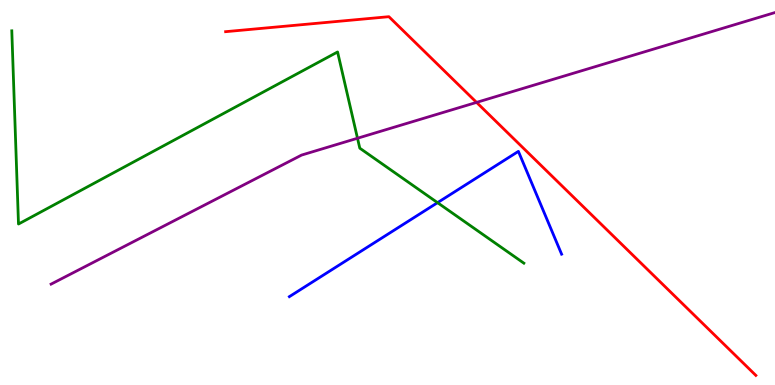[{'lines': ['blue', 'red'], 'intersections': []}, {'lines': ['green', 'red'], 'intersections': []}, {'lines': ['purple', 'red'], 'intersections': [{'x': 6.15, 'y': 7.34}]}, {'lines': ['blue', 'green'], 'intersections': [{'x': 5.65, 'y': 4.74}]}, {'lines': ['blue', 'purple'], 'intersections': []}, {'lines': ['green', 'purple'], 'intersections': [{'x': 4.61, 'y': 6.41}]}]